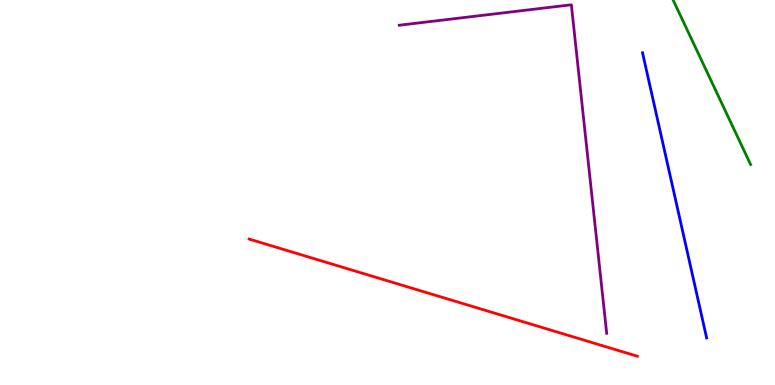[{'lines': ['blue', 'red'], 'intersections': []}, {'lines': ['green', 'red'], 'intersections': []}, {'lines': ['purple', 'red'], 'intersections': []}, {'lines': ['blue', 'green'], 'intersections': []}, {'lines': ['blue', 'purple'], 'intersections': []}, {'lines': ['green', 'purple'], 'intersections': []}]